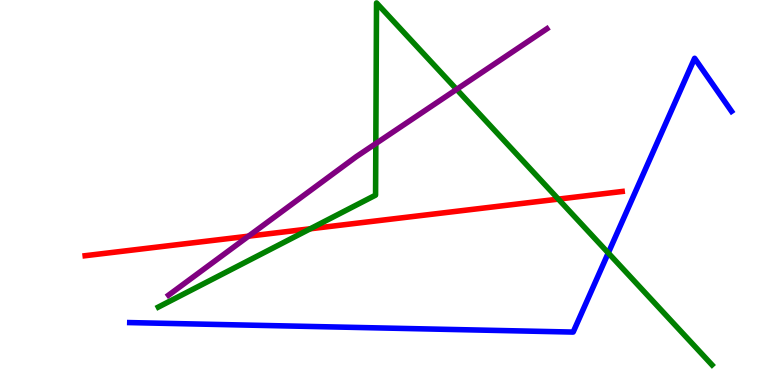[{'lines': ['blue', 'red'], 'intersections': []}, {'lines': ['green', 'red'], 'intersections': [{'x': 4.0, 'y': 4.06}, {'x': 7.2, 'y': 4.83}]}, {'lines': ['purple', 'red'], 'intersections': [{'x': 3.21, 'y': 3.87}]}, {'lines': ['blue', 'green'], 'intersections': [{'x': 7.85, 'y': 3.43}]}, {'lines': ['blue', 'purple'], 'intersections': []}, {'lines': ['green', 'purple'], 'intersections': [{'x': 4.85, 'y': 6.27}, {'x': 5.89, 'y': 7.68}]}]